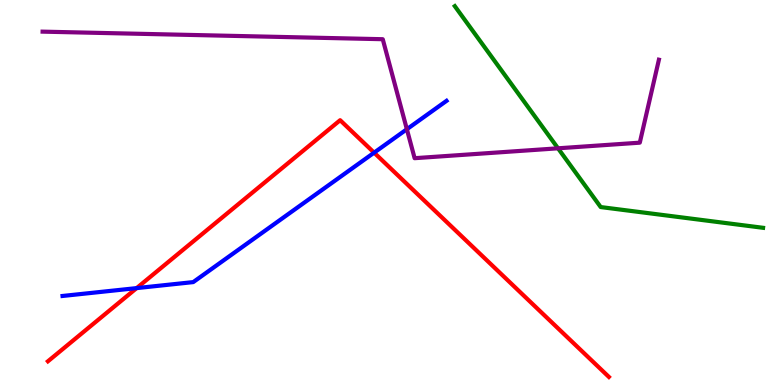[{'lines': ['blue', 'red'], 'intersections': [{'x': 1.76, 'y': 2.52}, {'x': 4.83, 'y': 6.03}]}, {'lines': ['green', 'red'], 'intersections': []}, {'lines': ['purple', 'red'], 'intersections': []}, {'lines': ['blue', 'green'], 'intersections': []}, {'lines': ['blue', 'purple'], 'intersections': [{'x': 5.25, 'y': 6.64}]}, {'lines': ['green', 'purple'], 'intersections': [{'x': 7.2, 'y': 6.15}]}]